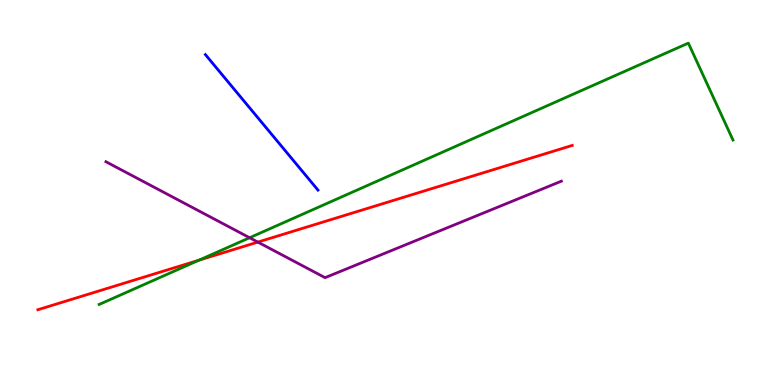[{'lines': ['blue', 'red'], 'intersections': []}, {'lines': ['green', 'red'], 'intersections': [{'x': 2.57, 'y': 3.24}]}, {'lines': ['purple', 'red'], 'intersections': [{'x': 3.33, 'y': 3.71}]}, {'lines': ['blue', 'green'], 'intersections': []}, {'lines': ['blue', 'purple'], 'intersections': []}, {'lines': ['green', 'purple'], 'intersections': [{'x': 3.22, 'y': 3.83}]}]